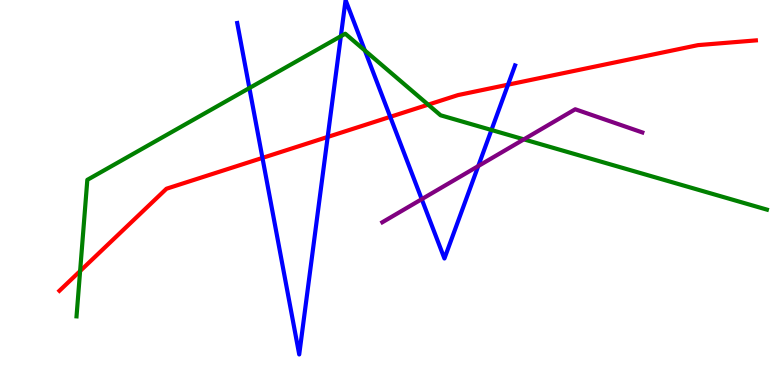[{'lines': ['blue', 'red'], 'intersections': [{'x': 3.39, 'y': 5.9}, {'x': 4.23, 'y': 6.44}, {'x': 5.04, 'y': 6.96}, {'x': 6.56, 'y': 7.8}]}, {'lines': ['green', 'red'], 'intersections': [{'x': 1.03, 'y': 2.96}, {'x': 5.52, 'y': 7.28}]}, {'lines': ['purple', 'red'], 'intersections': []}, {'lines': ['blue', 'green'], 'intersections': [{'x': 3.22, 'y': 7.71}, {'x': 4.4, 'y': 9.06}, {'x': 4.71, 'y': 8.69}, {'x': 6.34, 'y': 6.62}]}, {'lines': ['blue', 'purple'], 'intersections': [{'x': 5.44, 'y': 4.83}, {'x': 6.17, 'y': 5.69}]}, {'lines': ['green', 'purple'], 'intersections': [{'x': 6.76, 'y': 6.38}]}]